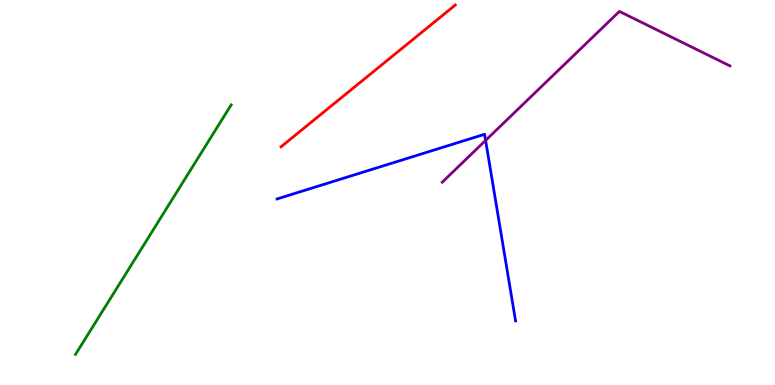[{'lines': ['blue', 'red'], 'intersections': []}, {'lines': ['green', 'red'], 'intersections': []}, {'lines': ['purple', 'red'], 'intersections': []}, {'lines': ['blue', 'green'], 'intersections': []}, {'lines': ['blue', 'purple'], 'intersections': [{'x': 6.27, 'y': 6.35}]}, {'lines': ['green', 'purple'], 'intersections': []}]